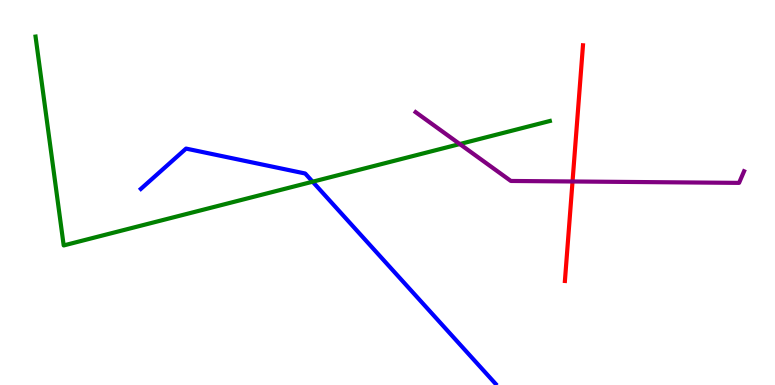[{'lines': ['blue', 'red'], 'intersections': []}, {'lines': ['green', 'red'], 'intersections': []}, {'lines': ['purple', 'red'], 'intersections': [{'x': 7.39, 'y': 5.29}]}, {'lines': ['blue', 'green'], 'intersections': [{'x': 4.03, 'y': 5.28}]}, {'lines': ['blue', 'purple'], 'intersections': []}, {'lines': ['green', 'purple'], 'intersections': [{'x': 5.93, 'y': 6.26}]}]